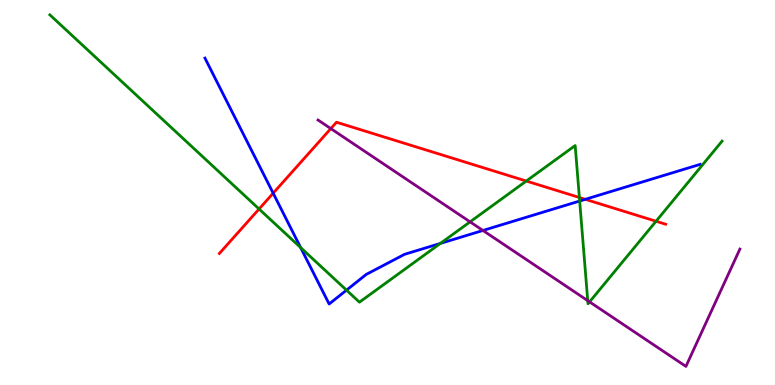[{'lines': ['blue', 'red'], 'intersections': [{'x': 3.52, 'y': 4.98}, {'x': 7.55, 'y': 4.82}]}, {'lines': ['green', 'red'], 'intersections': [{'x': 3.34, 'y': 4.57}, {'x': 6.79, 'y': 5.3}, {'x': 7.48, 'y': 4.87}, {'x': 8.47, 'y': 4.25}]}, {'lines': ['purple', 'red'], 'intersections': [{'x': 4.27, 'y': 6.66}]}, {'lines': ['blue', 'green'], 'intersections': [{'x': 3.88, 'y': 3.57}, {'x': 4.47, 'y': 2.46}, {'x': 5.68, 'y': 3.68}, {'x': 7.48, 'y': 4.78}]}, {'lines': ['blue', 'purple'], 'intersections': [{'x': 6.23, 'y': 4.01}]}, {'lines': ['green', 'purple'], 'intersections': [{'x': 6.07, 'y': 4.24}, {'x': 7.58, 'y': 2.19}, {'x': 7.61, 'y': 2.16}]}]